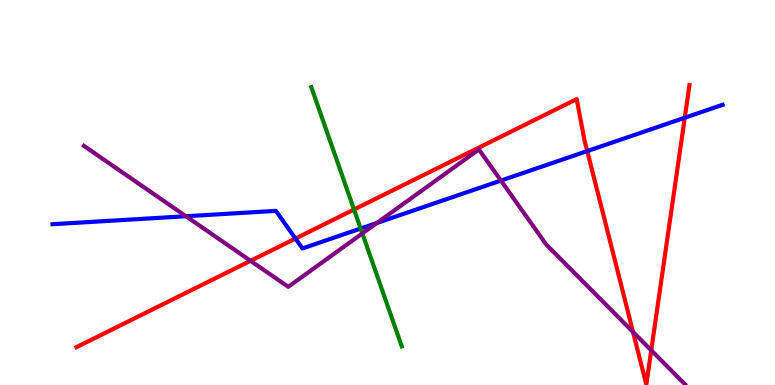[{'lines': ['blue', 'red'], 'intersections': [{'x': 3.81, 'y': 3.8}, {'x': 7.58, 'y': 6.08}, {'x': 8.84, 'y': 6.94}]}, {'lines': ['green', 'red'], 'intersections': [{'x': 4.57, 'y': 4.56}]}, {'lines': ['purple', 'red'], 'intersections': [{'x': 3.23, 'y': 3.23}, {'x': 8.17, 'y': 1.38}, {'x': 8.4, 'y': 0.902}]}, {'lines': ['blue', 'green'], 'intersections': [{'x': 4.65, 'y': 4.06}]}, {'lines': ['blue', 'purple'], 'intersections': [{'x': 2.4, 'y': 4.38}, {'x': 4.86, 'y': 4.21}, {'x': 6.46, 'y': 5.31}]}, {'lines': ['green', 'purple'], 'intersections': [{'x': 4.68, 'y': 3.94}]}]